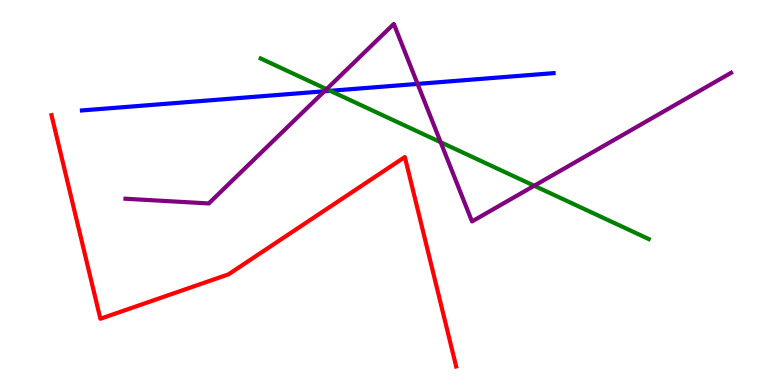[{'lines': ['blue', 'red'], 'intersections': []}, {'lines': ['green', 'red'], 'intersections': []}, {'lines': ['purple', 'red'], 'intersections': []}, {'lines': ['blue', 'green'], 'intersections': [{'x': 4.26, 'y': 7.64}]}, {'lines': ['blue', 'purple'], 'intersections': [{'x': 4.19, 'y': 7.63}, {'x': 5.39, 'y': 7.82}]}, {'lines': ['green', 'purple'], 'intersections': [{'x': 4.21, 'y': 7.68}, {'x': 5.69, 'y': 6.31}, {'x': 6.89, 'y': 5.18}]}]